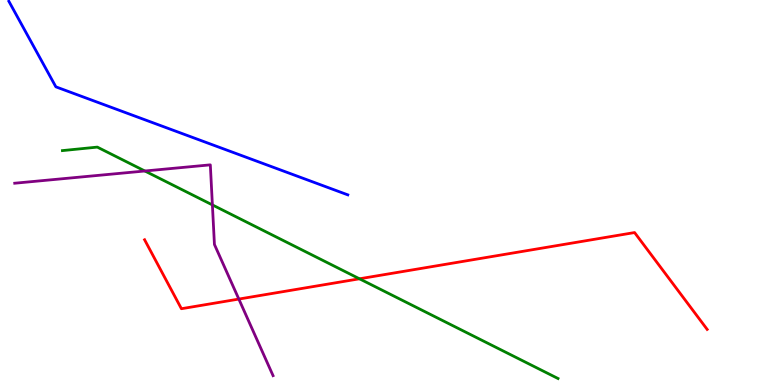[{'lines': ['blue', 'red'], 'intersections': []}, {'lines': ['green', 'red'], 'intersections': [{'x': 4.64, 'y': 2.76}]}, {'lines': ['purple', 'red'], 'intersections': [{'x': 3.08, 'y': 2.23}]}, {'lines': ['blue', 'green'], 'intersections': []}, {'lines': ['blue', 'purple'], 'intersections': []}, {'lines': ['green', 'purple'], 'intersections': [{'x': 1.87, 'y': 5.56}, {'x': 2.74, 'y': 4.68}]}]